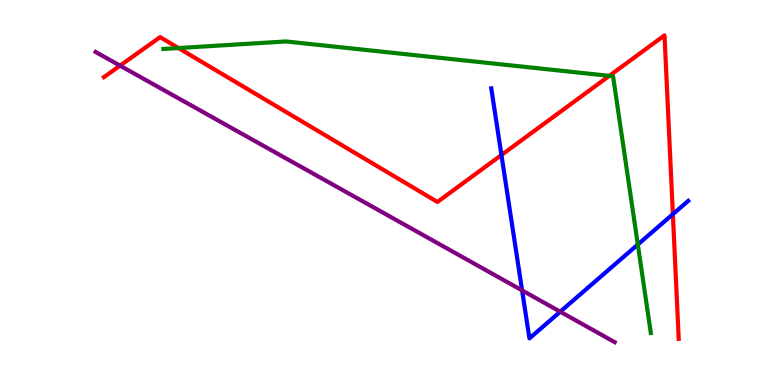[{'lines': ['blue', 'red'], 'intersections': [{'x': 6.47, 'y': 5.97}, {'x': 8.68, 'y': 4.44}]}, {'lines': ['green', 'red'], 'intersections': [{'x': 2.3, 'y': 8.75}, {'x': 7.86, 'y': 8.03}]}, {'lines': ['purple', 'red'], 'intersections': [{'x': 1.55, 'y': 8.29}]}, {'lines': ['blue', 'green'], 'intersections': [{'x': 8.23, 'y': 3.65}]}, {'lines': ['blue', 'purple'], 'intersections': [{'x': 6.74, 'y': 2.46}, {'x': 7.23, 'y': 1.9}]}, {'lines': ['green', 'purple'], 'intersections': []}]